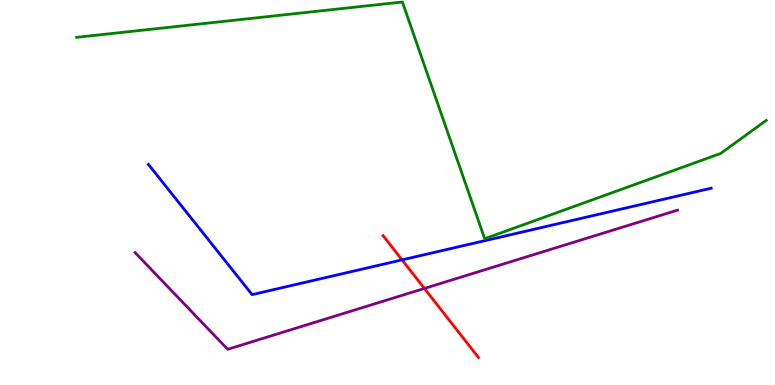[{'lines': ['blue', 'red'], 'intersections': [{'x': 5.19, 'y': 3.25}]}, {'lines': ['green', 'red'], 'intersections': []}, {'lines': ['purple', 'red'], 'intersections': [{'x': 5.48, 'y': 2.51}]}, {'lines': ['blue', 'green'], 'intersections': []}, {'lines': ['blue', 'purple'], 'intersections': []}, {'lines': ['green', 'purple'], 'intersections': []}]